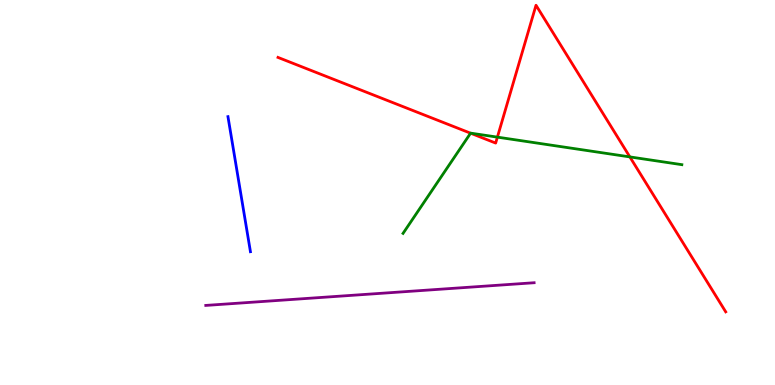[{'lines': ['blue', 'red'], 'intersections': []}, {'lines': ['green', 'red'], 'intersections': [{'x': 6.07, 'y': 6.54}, {'x': 6.42, 'y': 6.44}, {'x': 8.13, 'y': 5.92}]}, {'lines': ['purple', 'red'], 'intersections': []}, {'lines': ['blue', 'green'], 'intersections': []}, {'lines': ['blue', 'purple'], 'intersections': []}, {'lines': ['green', 'purple'], 'intersections': []}]